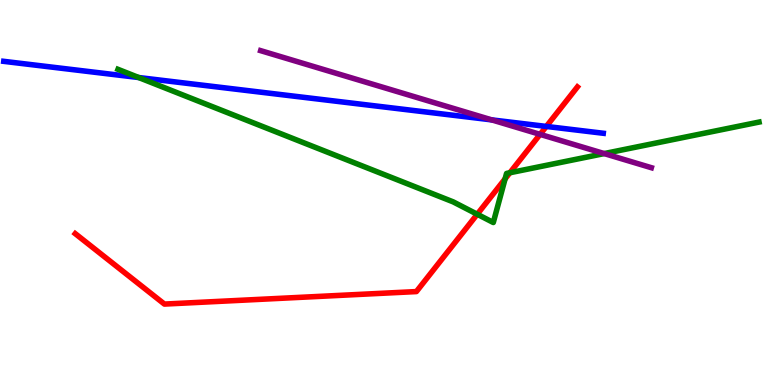[{'lines': ['blue', 'red'], 'intersections': [{'x': 7.05, 'y': 6.72}]}, {'lines': ['green', 'red'], 'intersections': [{'x': 6.16, 'y': 4.44}, {'x': 6.52, 'y': 5.36}, {'x': 6.58, 'y': 5.51}]}, {'lines': ['purple', 'red'], 'intersections': [{'x': 6.97, 'y': 6.51}]}, {'lines': ['blue', 'green'], 'intersections': [{'x': 1.79, 'y': 7.99}]}, {'lines': ['blue', 'purple'], 'intersections': [{'x': 6.34, 'y': 6.89}]}, {'lines': ['green', 'purple'], 'intersections': [{'x': 7.8, 'y': 6.01}]}]